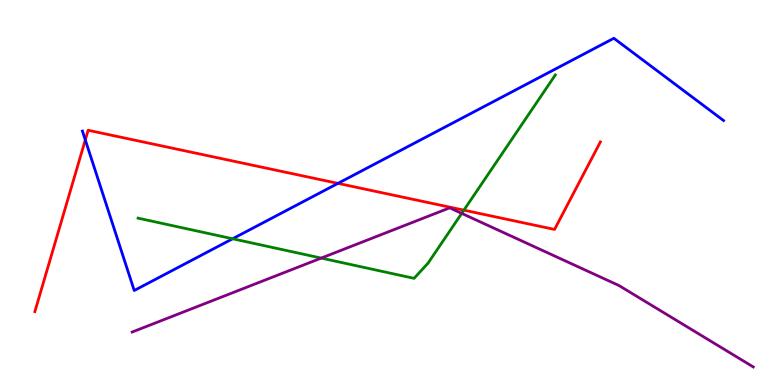[{'lines': ['blue', 'red'], 'intersections': [{'x': 1.1, 'y': 6.37}, {'x': 4.36, 'y': 5.24}]}, {'lines': ['green', 'red'], 'intersections': [{'x': 5.99, 'y': 4.54}]}, {'lines': ['purple', 'red'], 'intersections': []}, {'lines': ['blue', 'green'], 'intersections': [{'x': 3.0, 'y': 3.8}]}, {'lines': ['blue', 'purple'], 'intersections': []}, {'lines': ['green', 'purple'], 'intersections': [{'x': 4.14, 'y': 3.3}, {'x': 5.96, 'y': 4.46}]}]